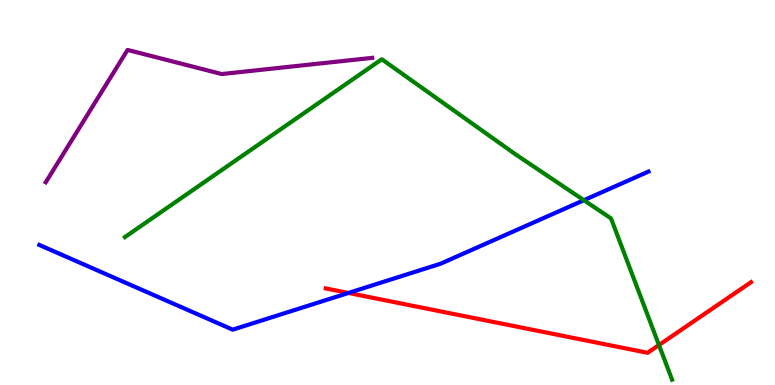[{'lines': ['blue', 'red'], 'intersections': [{'x': 4.5, 'y': 2.39}]}, {'lines': ['green', 'red'], 'intersections': [{'x': 8.5, 'y': 1.04}]}, {'lines': ['purple', 'red'], 'intersections': []}, {'lines': ['blue', 'green'], 'intersections': [{'x': 7.53, 'y': 4.8}]}, {'lines': ['blue', 'purple'], 'intersections': []}, {'lines': ['green', 'purple'], 'intersections': []}]